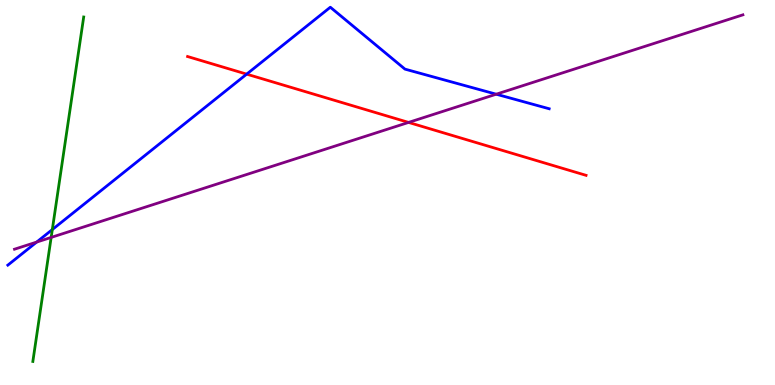[{'lines': ['blue', 'red'], 'intersections': [{'x': 3.18, 'y': 8.07}]}, {'lines': ['green', 'red'], 'intersections': []}, {'lines': ['purple', 'red'], 'intersections': [{'x': 5.27, 'y': 6.82}]}, {'lines': ['blue', 'green'], 'intersections': [{'x': 0.675, 'y': 4.04}]}, {'lines': ['blue', 'purple'], 'intersections': [{'x': 0.473, 'y': 3.71}, {'x': 6.4, 'y': 7.55}]}, {'lines': ['green', 'purple'], 'intersections': [{'x': 0.66, 'y': 3.83}]}]